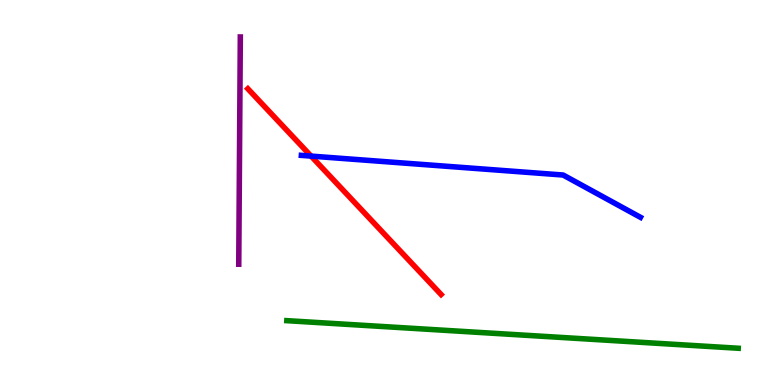[{'lines': ['blue', 'red'], 'intersections': [{'x': 4.01, 'y': 5.95}]}, {'lines': ['green', 'red'], 'intersections': []}, {'lines': ['purple', 'red'], 'intersections': []}, {'lines': ['blue', 'green'], 'intersections': []}, {'lines': ['blue', 'purple'], 'intersections': []}, {'lines': ['green', 'purple'], 'intersections': []}]